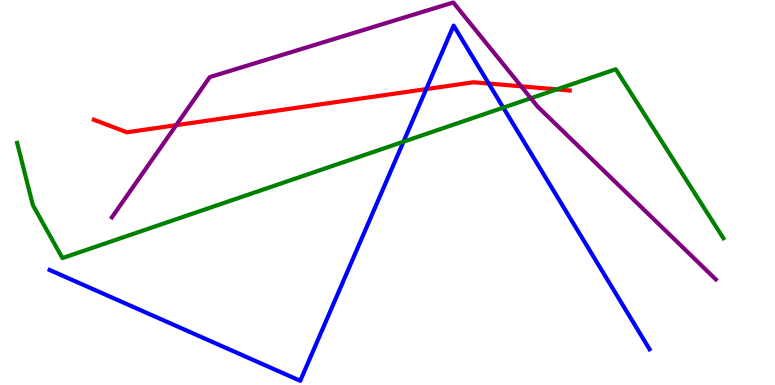[{'lines': ['blue', 'red'], 'intersections': [{'x': 5.5, 'y': 7.69}, {'x': 6.31, 'y': 7.83}]}, {'lines': ['green', 'red'], 'intersections': [{'x': 7.18, 'y': 7.68}]}, {'lines': ['purple', 'red'], 'intersections': [{'x': 2.27, 'y': 6.75}, {'x': 6.73, 'y': 7.76}]}, {'lines': ['blue', 'green'], 'intersections': [{'x': 5.21, 'y': 6.32}, {'x': 6.49, 'y': 7.2}]}, {'lines': ['blue', 'purple'], 'intersections': []}, {'lines': ['green', 'purple'], 'intersections': [{'x': 6.85, 'y': 7.45}]}]